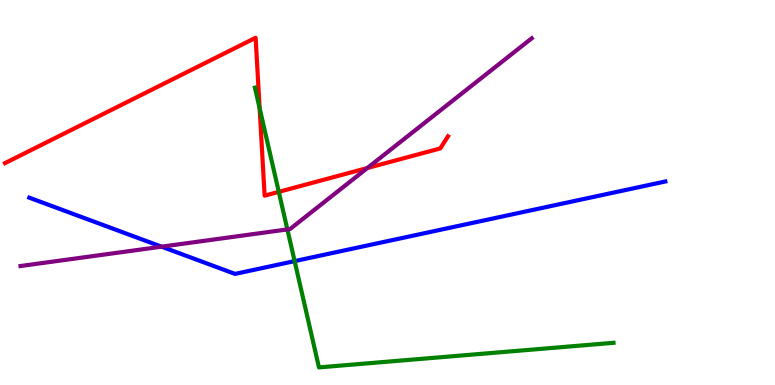[{'lines': ['blue', 'red'], 'intersections': []}, {'lines': ['green', 'red'], 'intersections': [{'x': 3.35, 'y': 7.19}, {'x': 3.6, 'y': 5.02}]}, {'lines': ['purple', 'red'], 'intersections': [{'x': 4.74, 'y': 5.64}]}, {'lines': ['blue', 'green'], 'intersections': [{'x': 3.8, 'y': 3.22}]}, {'lines': ['blue', 'purple'], 'intersections': [{'x': 2.08, 'y': 3.59}]}, {'lines': ['green', 'purple'], 'intersections': [{'x': 3.71, 'y': 4.04}]}]